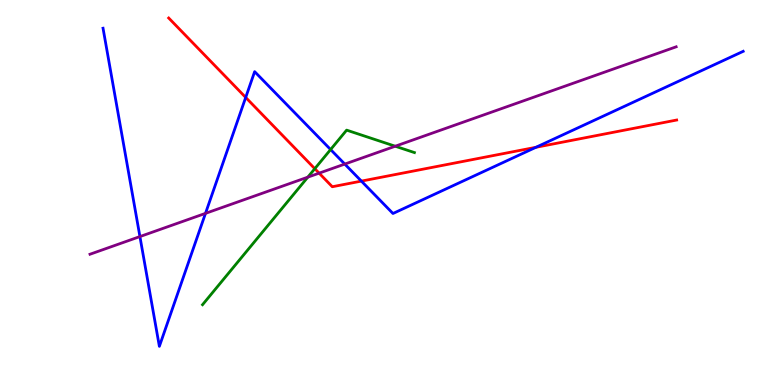[{'lines': ['blue', 'red'], 'intersections': [{'x': 3.17, 'y': 7.47}, {'x': 4.66, 'y': 5.3}, {'x': 6.92, 'y': 6.17}]}, {'lines': ['green', 'red'], 'intersections': [{'x': 4.06, 'y': 5.62}]}, {'lines': ['purple', 'red'], 'intersections': [{'x': 4.12, 'y': 5.5}]}, {'lines': ['blue', 'green'], 'intersections': [{'x': 4.27, 'y': 6.12}]}, {'lines': ['blue', 'purple'], 'intersections': [{'x': 1.81, 'y': 3.86}, {'x': 2.65, 'y': 4.46}, {'x': 4.45, 'y': 5.74}]}, {'lines': ['green', 'purple'], 'intersections': [{'x': 3.97, 'y': 5.4}, {'x': 5.1, 'y': 6.2}]}]